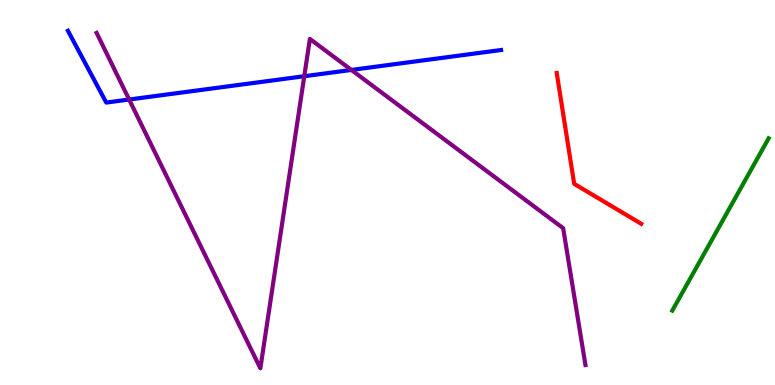[{'lines': ['blue', 'red'], 'intersections': []}, {'lines': ['green', 'red'], 'intersections': []}, {'lines': ['purple', 'red'], 'intersections': []}, {'lines': ['blue', 'green'], 'intersections': []}, {'lines': ['blue', 'purple'], 'intersections': [{'x': 1.67, 'y': 7.41}, {'x': 3.93, 'y': 8.02}, {'x': 4.53, 'y': 8.18}]}, {'lines': ['green', 'purple'], 'intersections': []}]